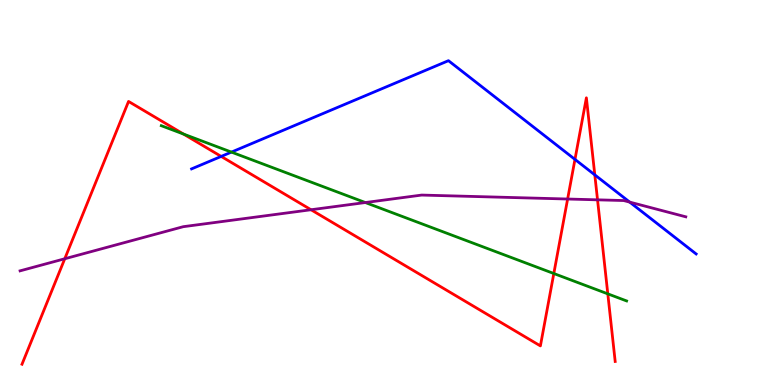[{'lines': ['blue', 'red'], 'intersections': [{'x': 2.85, 'y': 5.94}, {'x': 7.42, 'y': 5.86}, {'x': 7.67, 'y': 5.46}]}, {'lines': ['green', 'red'], 'intersections': [{'x': 2.37, 'y': 6.52}, {'x': 7.15, 'y': 2.9}, {'x': 7.84, 'y': 2.37}]}, {'lines': ['purple', 'red'], 'intersections': [{'x': 0.836, 'y': 3.28}, {'x': 4.01, 'y': 4.55}, {'x': 7.32, 'y': 4.83}, {'x': 7.71, 'y': 4.81}]}, {'lines': ['blue', 'green'], 'intersections': [{'x': 2.99, 'y': 6.05}]}, {'lines': ['blue', 'purple'], 'intersections': [{'x': 8.13, 'y': 4.75}]}, {'lines': ['green', 'purple'], 'intersections': [{'x': 4.71, 'y': 4.74}]}]